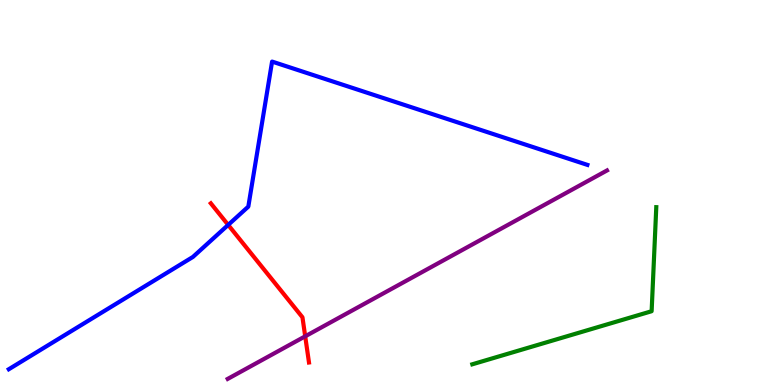[{'lines': ['blue', 'red'], 'intersections': [{'x': 2.94, 'y': 4.16}]}, {'lines': ['green', 'red'], 'intersections': []}, {'lines': ['purple', 'red'], 'intersections': [{'x': 3.94, 'y': 1.26}]}, {'lines': ['blue', 'green'], 'intersections': []}, {'lines': ['blue', 'purple'], 'intersections': []}, {'lines': ['green', 'purple'], 'intersections': []}]